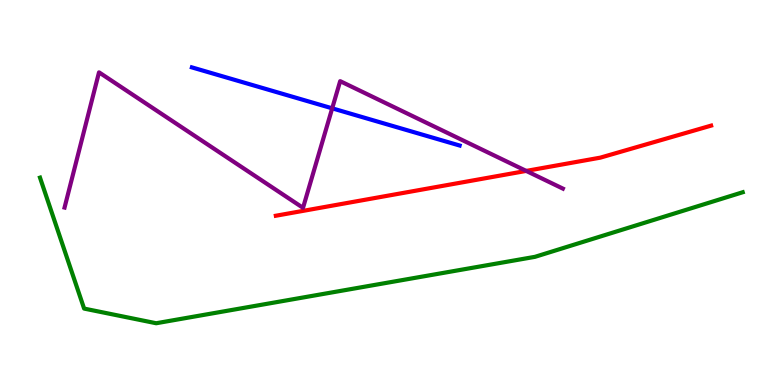[{'lines': ['blue', 'red'], 'intersections': []}, {'lines': ['green', 'red'], 'intersections': []}, {'lines': ['purple', 'red'], 'intersections': [{'x': 6.79, 'y': 5.56}]}, {'lines': ['blue', 'green'], 'intersections': []}, {'lines': ['blue', 'purple'], 'intersections': [{'x': 4.29, 'y': 7.19}]}, {'lines': ['green', 'purple'], 'intersections': []}]